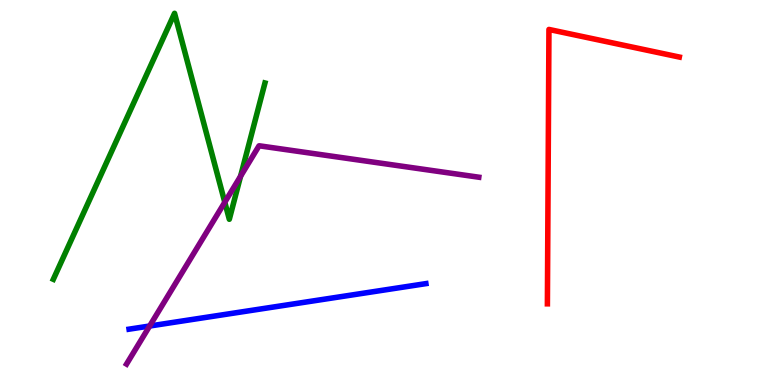[{'lines': ['blue', 'red'], 'intersections': []}, {'lines': ['green', 'red'], 'intersections': []}, {'lines': ['purple', 'red'], 'intersections': []}, {'lines': ['blue', 'green'], 'intersections': []}, {'lines': ['blue', 'purple'], 'intersections': [{'x': 1.93, 'y': 1.53}]}, {'lines': ['green', 'purple'], 'intersections': [{'x': 2.9, 'y': 4.75}, {'x': 3.1, 'y': 5.42}]}]